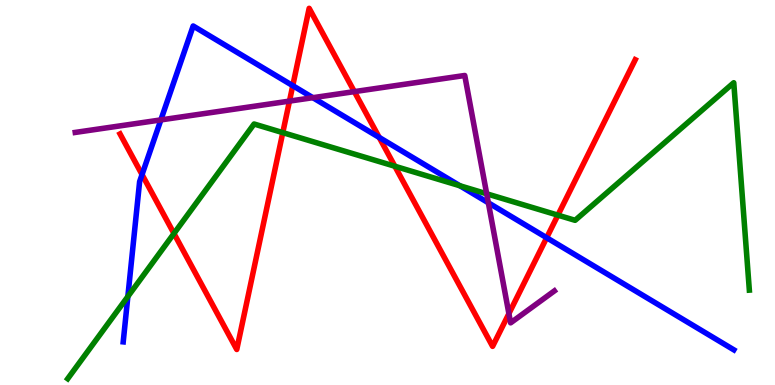[{'lines': ['blue', 'red'], 'intersections': [{'x': 1.83, 'y': 5.47}, {'x': 3.78, 'y': 7.78}, {'x': 4.89, 'y': 6.43}, {'x': 7.05, 'y': 3.83}]}, {'lines': ['green', 'red'], 'intersections': [{'x': 2.24, 'y': 3.93}, {'x': 3.65, 'y': 6.56}, {'x': 5.09, 'y': 5.68}, {'x': 7.2, 'y': 4.41}]}, {'lines': ['purple', 'red'], 'intersections': [{'x': 3.74, 'y': 7.37}, {'x': 4.57, 'y': 7.62}, {'x': 6.57, 'y': 1.85}]}, {'lines': ['blue', 'green'], 'intersections': [{'x': 1.65, 'y': 2.3}, {'x': 5.93, 'y': 5.18}]}, {'lines': ['blue', 'purple'], 'intersections': [{'x': 2.08, 'y': 6.89}, {'x': 4.04, 'y': 7.46}, {'x': 6.3, 'y': 4.73}]}, {'lines': ['green', 'purple'], 'intersections': [{'x': 6.28, 'y': 4.97}]}]